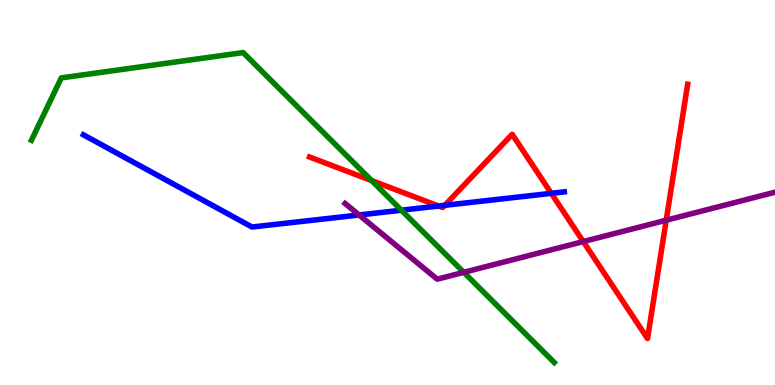[{'lines': ['blue', 'red'], 'intersections': [{'x': 5.66, 'y': 4.65}, {'x': 5.74, 'y': 4.67}, {'x': 7.11, 'y': 4.98}]}, {'lines': ['green', 'red'], 'intersections': [{'x': 4.8, 'y': 5.31}]}, {'lines': ['purple', 'red'], 'intersections': [{'x': 7.53, 'y': 3.73}, {'x': 8.6, 'y': 4.28}]}, {'lines': ['blue', 'green'], 'intersections': [{'x': 5.18, 'y': 4.54}]}, {'lines': ['blue', 'purple'], 'intersections': [{'x': 4.63, 'y': 4.42}]}, {'lines': ['green', 'purple'], 'intersections': [{'x': 5.98, 'y': 2.93}]}]